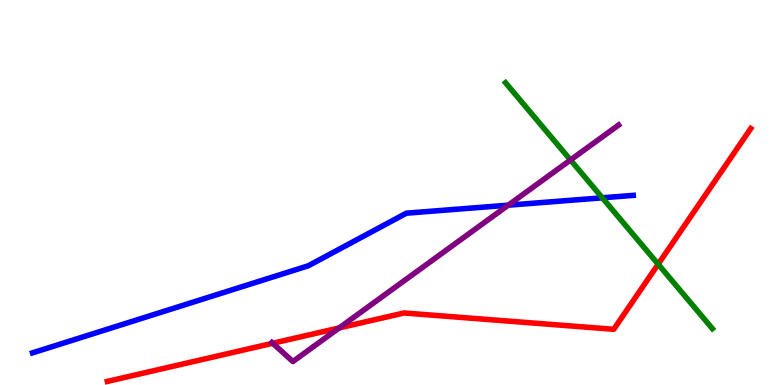[{'lines': ['blue', 'red'], 'intersections': []}, {'lines': ['green', 'red'], 'intersections': [{'x': 8.49, 'y': 3.14}]}, {'lines': ['purple', 'red'], 'intersections': [{'x': 3.52, 'y': 1.08}, {'x': 4.38, 'y': 1.48}]}, {'lines': ['blue', 'green'], 'intersections': [{'x': 7.77, 'y': 4.86}]}, {'lines': ['blue', 'purple'], 'intersections': [{'x': 6.56, 'y': 4.67}]}, {'lines': ['green', 'purple'], 'intersections': [{'x': 7.36, 'y': 5.84}]}]